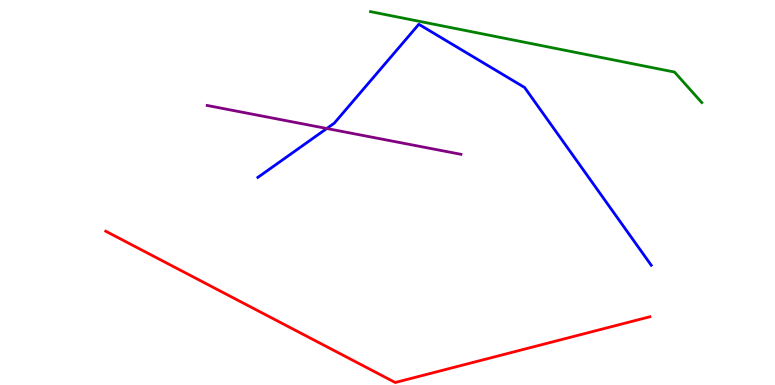[{'lines': ['blue', 'red'], 'intersections': []}, {'lines': ['green', 'red'], 'intersections': []}, {'lines': ['purple', 'red'], 'intersections': []}, {'lines': ['blue', 'green'], 'intersections': []}, {'lines': ['blue', 'purple'], 'intersections': [{'x': 4.22, 'y': 6.66}]}, {'lines': ['green', 'purple'], 'intersections': []}]